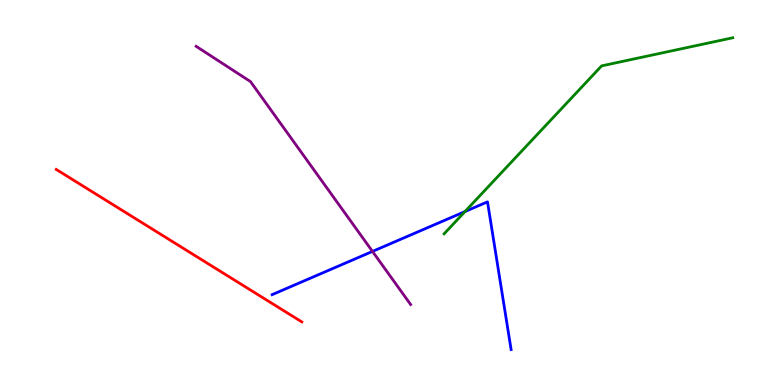[{'lines': ['blue', 'red'], 'intersections': []}, {'lines': ['green', 'red'], 'intersections': []}, {'lines': ['purple', 'red'], 'intersections': []}, {'lines': ['blue', 'green'], 'intersections': [{'x': 6.0, 'y': 4.5}]}, {'lines': ['blue', 'purple'], 'intersections': [{'x': 4.81, 'y': 3.47}]}, {'lines': ['green', 'purple'], 'intersections': []}]